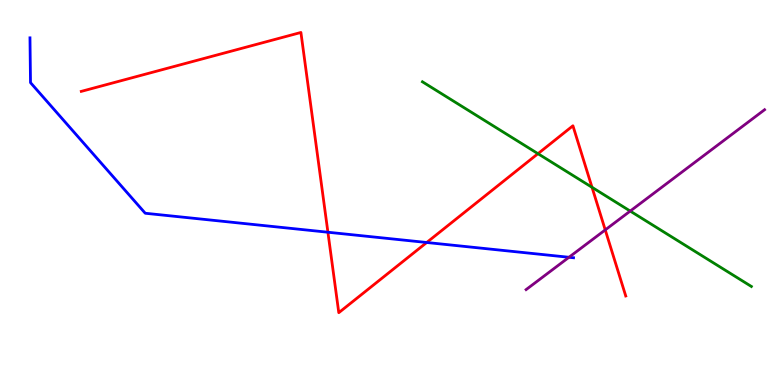[{'lines': ['blue', 'red'], 'intersections': [{'x': 4.23, 'y': 3.97}, {'x': 5.51, 'y': 3.7}]}, {'lines': ['green', 'red'], 'intersections': [{'x': 6.94, 'y': 6.01}, {'x': 7.64, 'y': 5.13}]}, {'lines': ['purple', 'red'], 'intersections': [{'x': 7.81, 'y': 4.03}]}, {'lines': ['blue', 'green'], 'intersections': []}, {'lines': ['blue', 'purple'], 'intersections': [{'x': 7.34, 'y': 3.32}]}, {'lines': ['green', 'purple'], 'intersections': [{'x': 8.13, 'y': 4.52}]}]